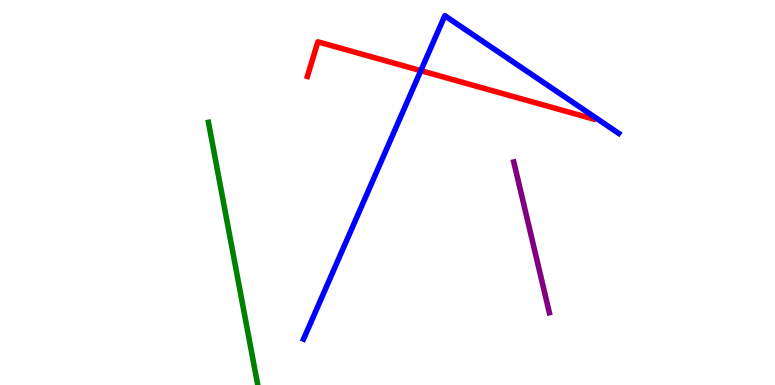[{'lines': ['blue', 'red'], 'intersections': [{'x': 5.43, 'y': 8.16}]}, {'lines': ['green', 'red'], 'intersections': []}, {'lines': ['purple', 'red'], 'intersections': []}, {'lines': ['blue', 'green'], 'intersections': []}, {'lines': ['blue', 'purple'], 'intersections': []}, {'lines': ['green', 'purple'], 'intersections': []}]